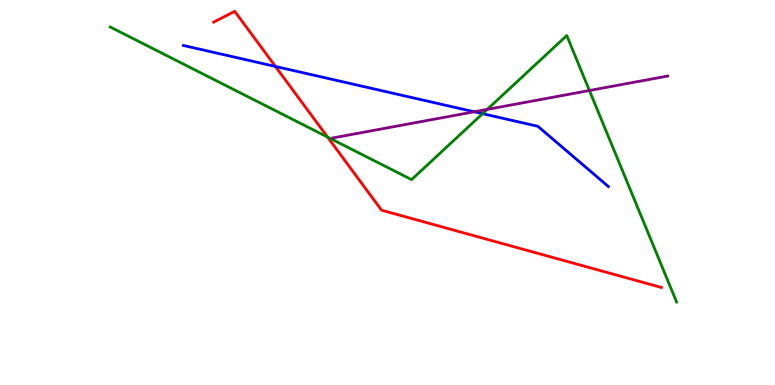[{'lines': ['blue', 'red'], 'intersections': [{'x': 3.55, 'y': 8.27}]}, {'lines': ['green', 'red'], 'intersections': [{'x': 4.23, 'y': 6.44}]}, {'lines': ['purple', 'red'], 'intersections': []}, {'lines': ['blue', 'green'], 'intersections': [{'x': 6.23, 'y': 7.05}]}, {'lines': ['blue', 'purple'], 'intersections': [{'x': 6.12, 'y': 7.1}]}, {'lines': ['green', 'purple'], 'intersections': [{'x': 6.29, 'y': 7.16}, {'x': 7.61, 'y': 7.65}]}]